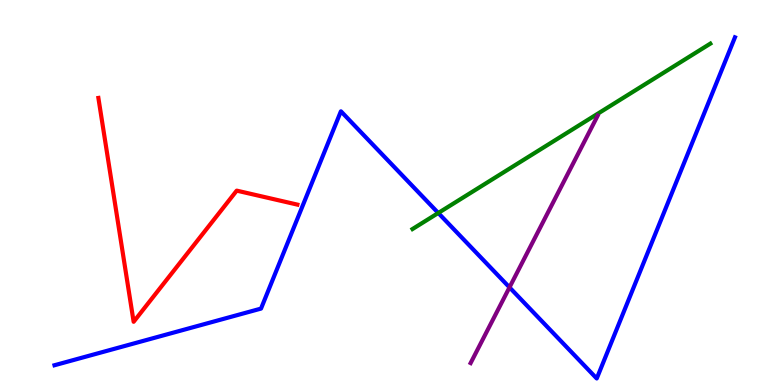[{'lines': ['blue', 'red'], 'intersections': []}, {'lines': ['green', 'red'], 'intersections': []}, {'lines': ['purple', 'red'], 'intersections': []}, {'lines': ['blue', 'green'], 'intersections': [{'x': 5.66, 'y': 4.47}]}, {'lines': ['blue', 'purple'], 'intersections': [{'x': 6.57, 'y': 2.54}]}, {'lines': ['green', 'purple'], 'intersections': []}]